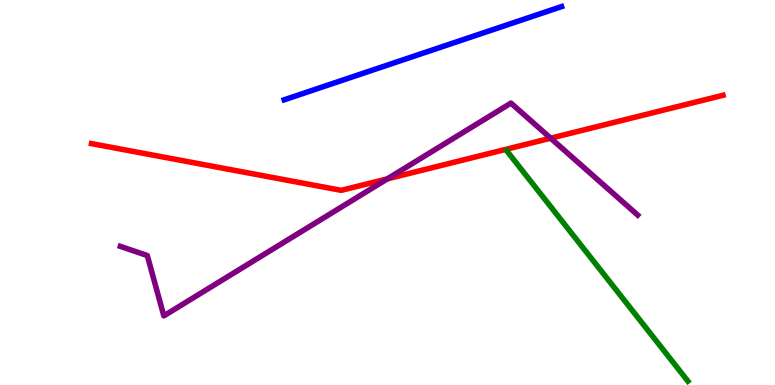[{'lines': ['blue', 'red'], 'intersections': []}, {'lines': ['green', 'red'], 'intersections': []}, {'lines': ['purple', 'red'], 'intersections': [{'x': 5.0, 'y': 5.35}, {'x': 7.11, 'y': 6.41}]}, {'lines': ['blue', 'green'], 'intersections': []}, {'lines': ['blue', 'purple'], 'intersections': []}, {'lines': ['green', 'purple'], 'intersections': []}]